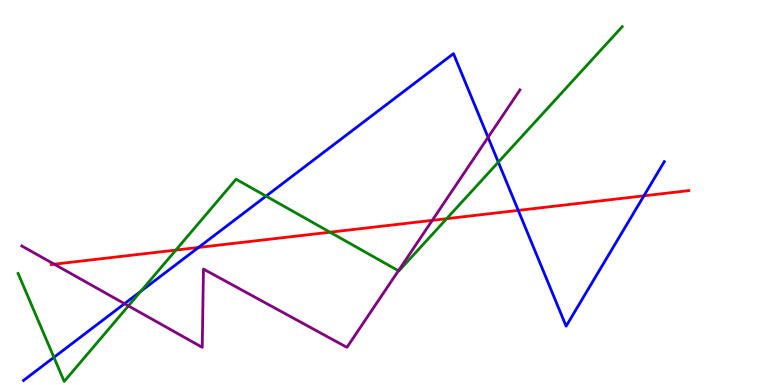[{'lines': ['blue', 'red'], 'intersections': [{'x': 2.56, 'y': 3.57}, {'x': 6.69, 'y': 4.54}, {'x': 8.31, 'y': 4.91}]}, {'lines': ['green', 'red'], 'intersections': [{'x': 2.27, 'y': 3.5}, {'x': 4.26, 'y': 3.97}, {'x': 5.76, 'y': 4.32}]}, {'lines': ['purple', 'red'], 'intersections': [{'x': 0.699, 'y': 3.14}, {'x': 5.58, 'y': 4.28}]}, {'lines': ['blue', 'green'], 'intersections': [{'x': 0.696, 'y': 0.718}, {'x': 1.82, 'y': 2.43}, {'x': 3.43, 'y': 4.91}, {'x': 6.43, 'y': 5.79}]}, {'lines': ['blue', 'purple'], 'intersections': [{'x': 1.61, 'y': 2.11}, {'x': 6.3, 'y': 6.43}]}, {'lines': ['green', 'purple'], 'intersections': [{'x': 1.66, 'y': 2.06}, {'x': 5.14, 'y': 2.97}]}]